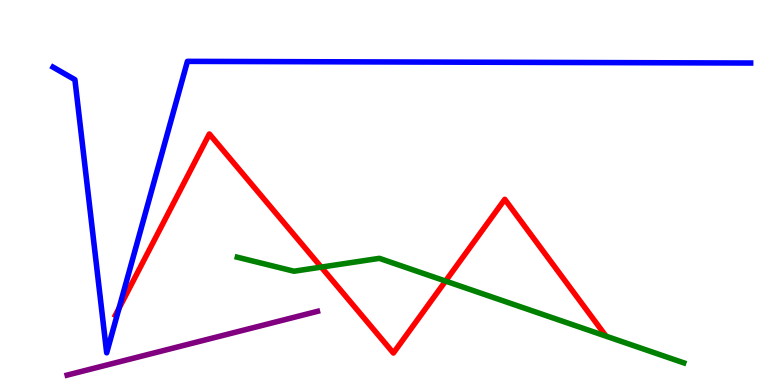[{'lines': ['blue', 'red'], 'intersections': [{'x': 1.54, 'y': 1.99}]}, {'lines': ['green', 'red'], 'intersections': [{'x': 4.14, 'y': 3.06}, {'x': 5.75, 'y': 2.7}]}, {'lines': ['purple', 'red'], 'intersections': []}, {'lines': ['blue', 'green'], 'intersections': []}, {'lines': ['blue', 'purple'], 'intersections': []}, {'lines': ['green', 'purple'], 'intersections': []}]